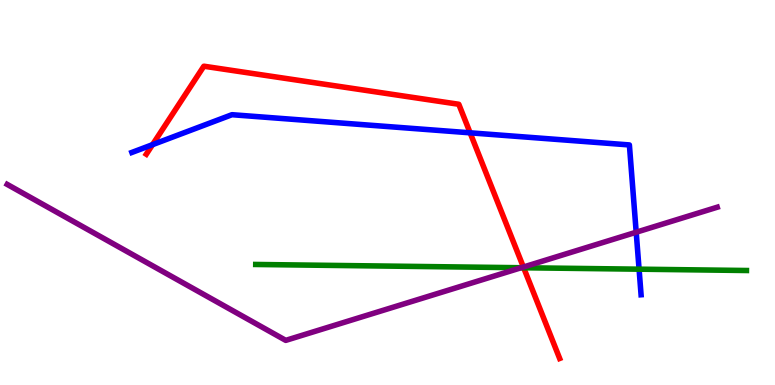[{'lines': ['blue', 'red'], 'intersections': [{'x': 1.97, 'y': 6.24}, {'x': 6.07, 'y': 6.55}]}, {'lines': ['green', 'red'], 'intersections': [{'x': 6.76, 'y': 3.05}]}, {'lines': ['purple', 'red'], 'intersections': [{'x': 6.75, 'y': 3.06}]}, {'lines': ['blue', 'green'], 'intersections': [{'x': 8.25, 'y': 3.01}]}, {'lines': ['blue', 'purple'], 'intersections': [{'x': 8.21, 'y': 3.97}]}, {'lines': ['green', 'purple'], 'intersections': [{'x': 6.72, 'y': 3.05}]}]